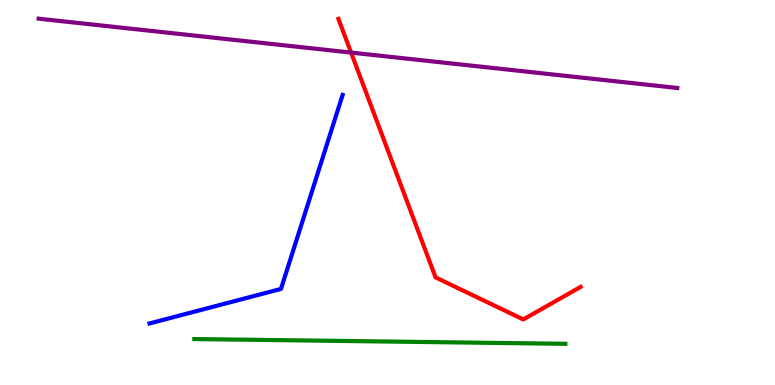[{'lines': ['blue', 'red'], 'intersections': []}, {'lines': ['green', 'red'], 'intersections': []}, {'lines': ['purple', 'red'], 'intersections': [{'x': 4.53, 'y': 8.63}]}, {'lines': ['blue', 'green'], 'intersections': []}, {'lines': ['blue', 'purple'], 'intersections': []}, {'lines': ['green', 'purple'], 'intersections': []}]